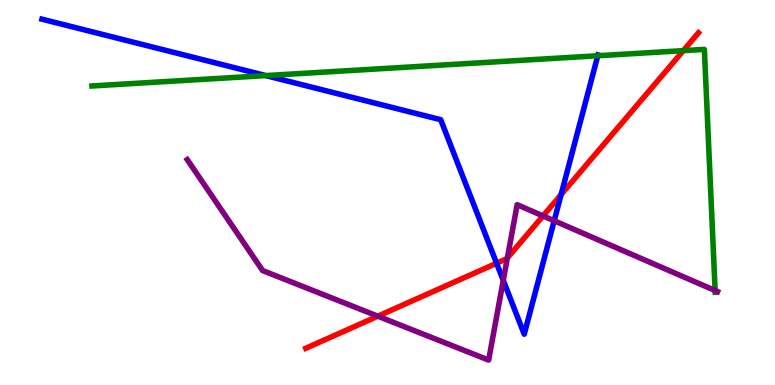[{'lines': ['blue', 'red'], 'intersections': [{'x': 6.41, 'y': 3.16}, {'x': 7.24, 'y': 4.95}]}, {'lines': ['green', 'red'], 'intersections': [{'x': 8.82, 'y': 8.68}]}, {'lines': ['purple', 'red'], 'intersections': [{'x': 4.87, 'y': 1.79}, {'x': 6.55, 'y': 3.3}, {'x': 7.01, 'y': 4.39}]}, {'lines': ['blue', 'green'], 'intersections': [{'x': 3.43, 'y': 8.04}, {'x': 7.71, 'y': 8.55}]}, {'lines': ['blue', 'purple'], 'intersections': [{'x': 6.49, 'y': 2.72}, {'x': 7.15, 'y': 4.27}]}, {'lines': ['green', 'purple'], 'intersections': [{'x': 9.23, 'y': 2.45}]}]